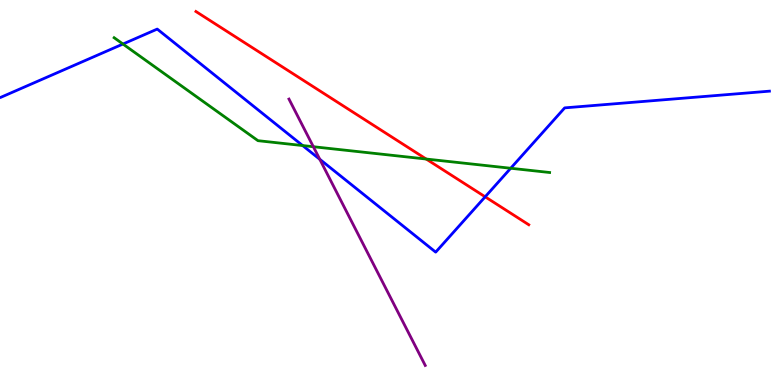[{'lines': ['blue', 'red'], 'intersections': [{'x': 6.26, 'y': 4.89}]}, {'lines': ['green', 'red'], 'intersections': [{'x': 5.5, 'y': 5.87}]}, {'lines': ['purple', 'red'], 'intersections': []}, {'lines': ['blue', 'green'], 'intersections': [{'x': 1.59, 'y': 8.86}, {'x': 3.91, 'y': 6.22}, {'x': 6.59, 'y': 5.63}]}, {'lines': ['blue', 'purple'], 'intersections': [{'x': 4.13, 'y': 5.86}]}, {'lines': ['green', 'purple'], 'intersections': [{'x': 4.04, 'y': 6.19}]}]